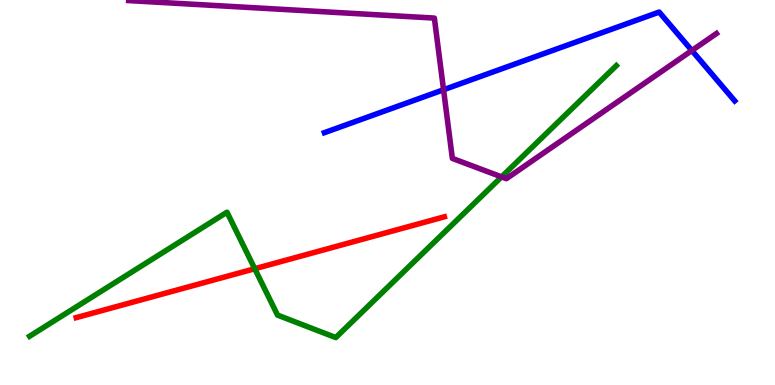[{'lines': ['blue', 'red'], 'intersections': []}, {'lines': ['green', 'red'], 'intersections': [{'x': 3.29, 'y': 3.02}]}, {'lines': ['purple', 'red'], 'intersections': []}, {'lines': ['blue', 'green'], 'intersections': []}, {'lines': ['blue', 'purple'], 'intersections': [{'x': 5.72, 'y': 7.67}, {'x': 8.93, 'y': 8.69}]}, {'lines': ['green', 'purple'], 'intersections': [{'x': 6.47, 'y': 5.41}]}]